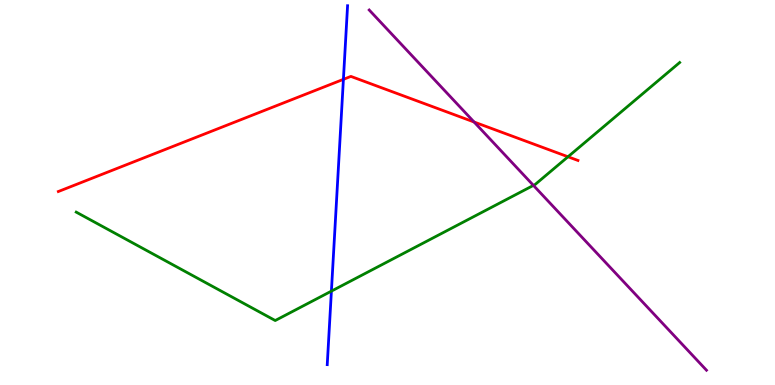[{'lines': ['blue', 'red'], 'intersections': [{'x': 4.43, 'y': 7.94}]}, {'lines': ['green', 'red'], 'intersections': [{'x': 7.33, 'y': 5.93}]}, {'lines': ['purple', 'red'], 'intersections': [{'x': 6.12, 'y': 6.83}]}, {'lines': ['blue', 'green'], 'intersections': [{'x': 4.28, 'y': 2.44}]}, {'lines': ['blue', 'purple'], 'intersections': []}, {'lines': ['green', 'purple'], 'intersections': [{'x': 6.88, 'y': 5.18}]}]